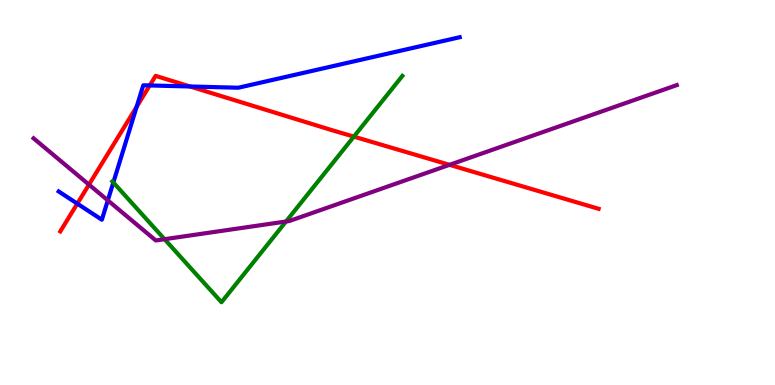[{'lines': ['blue', 'red'], 'intersections': [{'x': 0.997, 'y': 4.71}, {'x': 1.76, 'y': 7.23}, {'x': 1.93, 'y': 7.78}, {'x': 2.45, 'y': 7.75}]}, {'lines': ['green', 'red'], 'intersections': [{'x': 4.57, 'y': 6.45}]}, {'lines': ['purple', 'red'], 'intersections': [{'x': 1.15, 'y': 5.2}, {'x': 5.8, 'y': 5.72}]}, {'lines': ['blue', 'green'], 'intersections': [{'x': 1.46, 'y': 5.26}]}, {'lines': ['blue', 'purple'], 'intersections': [{'x': 1.39, 'y': 4.8}]}, {'lines': ['green', 'purple'], 'intersections': [{'x': 2.12, 'y': 3.79}, {'x': 3.69, 'y': 4.25}]}]